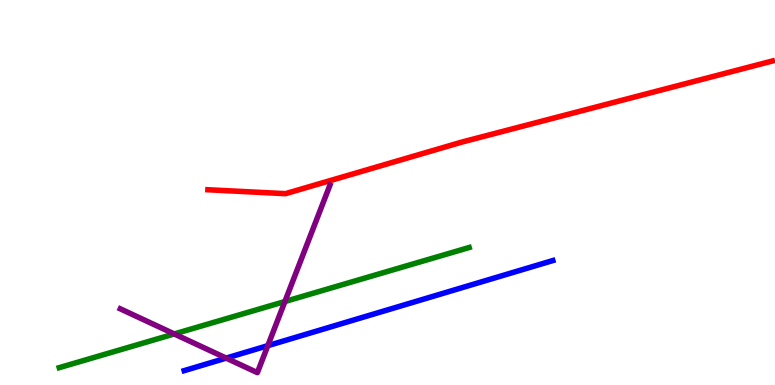[{'lines': ['blue', 'red'], 'intersections': []}, {'lines': ['green', 'red'], 'intersections': []}, {'lines': ['purple', 'red'], 'intersections': []}, {'lines': ['blue', 'green'], 'intersections': []}, {'lines': ['blue', 'purple'], 'intersections': [{'x': 2.92, 'y': 0.698}, {'x': 3.46, 'y': 1.02}]}, {'lines': ['green', 'purple'], 'intersections': [{'x': 2.25, 'y': 1.33}, {'x': 3.68, 'y': 2.17}]}]